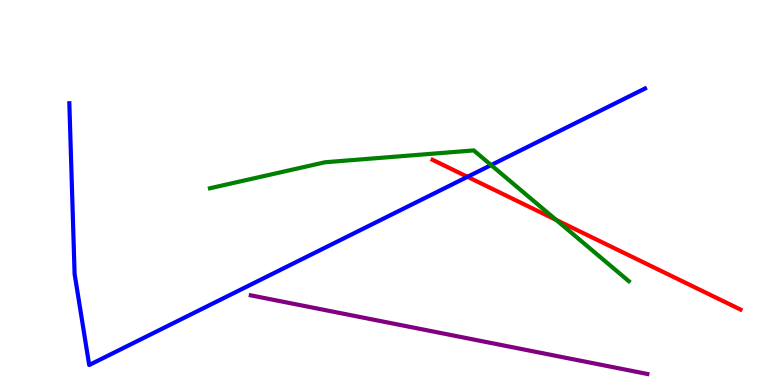[{'lines': ['blue', 'red'], 'intersections': [{'x': 6.03, 'y': 5.41}]}, {'lines': ['green', 'red'], 'intersections': [{'x': 7.18, 'y': 4.29}]}, {'lines': ['purple', 'red'], 'intersections': []}, {'lines': ['blue', 'green'], 'intersections': [{'x': 6.34, 'y': 5.71}]}, {'lines': ['blue', 'purple'], 'intersections': []}, {'lines': ['green', 'purple'], 'intersections': []}]